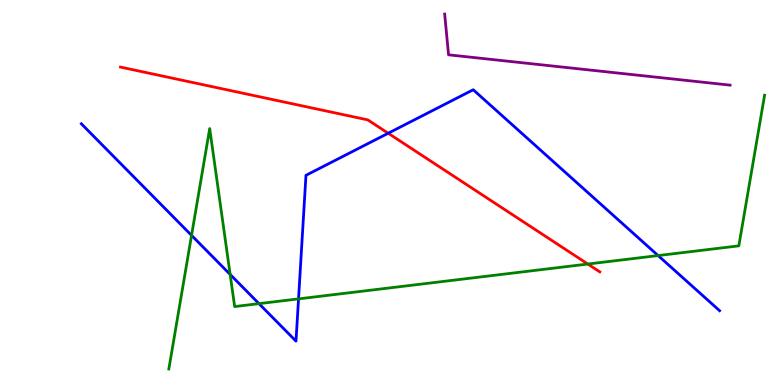[{'lines': ['blue', 'red'], 'intersections': [{'x': 5.01, 'y': 6.54}]}, {'lines': ['green', 'red'], 'intersections': [{'x': 7.58, 'y': 3.14}]}, {'lines': ['purple', 'red'], 'intersections': []}, {'lines': ['blue', 'green'], 'intersections': [{'x': 2.47, 'y': 3.89}, {'x': 2.97, 'y': 2.87}, {'x': 3.34, 'y': 2.11}, {'x': 3.85, 'y': 2.24}, {'x': 8.49, 'y': 3.36}]}, {'lines': ['blue', 'purple'], 'intersections': []}, {'lines': ['green', 'purple'], 'intersections': []}]